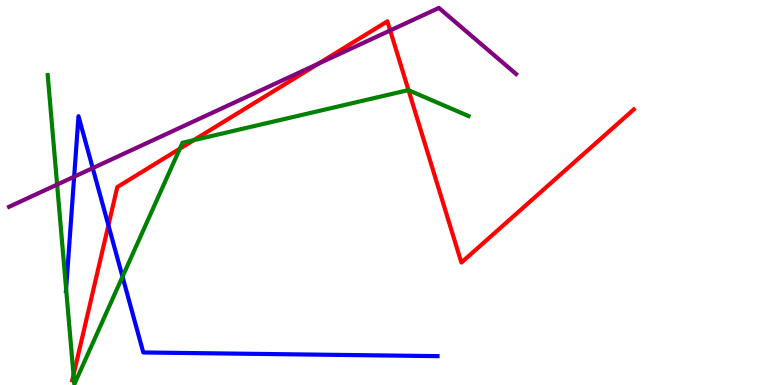[{'lines': ['blue', 'red'], 'intersections': [{'x': 1.4, 'y': 4.15}]}, {'lines': ['green', 'red'], 'intersections': [{'x': 0.949, 'y': 0.264}, {'x': 2.32, 'y': 6.14}, {'x': 2.5, 'y': 6.36}, {'x': 5.27, 'y': 7.66}]}, {'lines': ['purple', 'red'], 'intersections': [{'x': 4.11, 'y': 8.35}, {'x': 5.03, 'y': 9.21}]}, {'lines': ['blue', 'green'], 'intersections': [{'x': 0.853, 'y': 2.5}, {'x': 1.58, 'y': 2.81}]}, {'lines': ['blue', 'purple'], 'intersections': [{'x': 0.957, 'y': 5.41}, {'x': 1.2, 'y': 5.63}]}, {'lines': ['green', 'purple'], 'intersections': [{'x': 0.737, 'y': 5.21}]}]